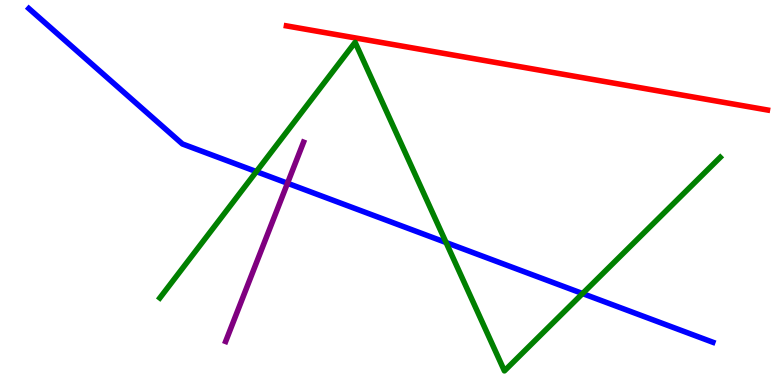[{'lines': ['blue', 'red'], 'intersections': []}, {'lines': ['green', 'red'], 'intersections': []}, {'lines': ['purple', 'red'], 'intersections': []}, {'lines': ['blue', 'green'], 'intersections': [{'x': 3.31, 'y': 5.54}, {'x': 5.76, 'y': 3.7}, {'x': 7.52, 'y': 2.38}]}, {'lines': ['blue', 'purple'], 'intersections': [{'x': 3.71, 'y': 5.24}]}, {'lines': ['green', 'purple'], 'intersections': []}]